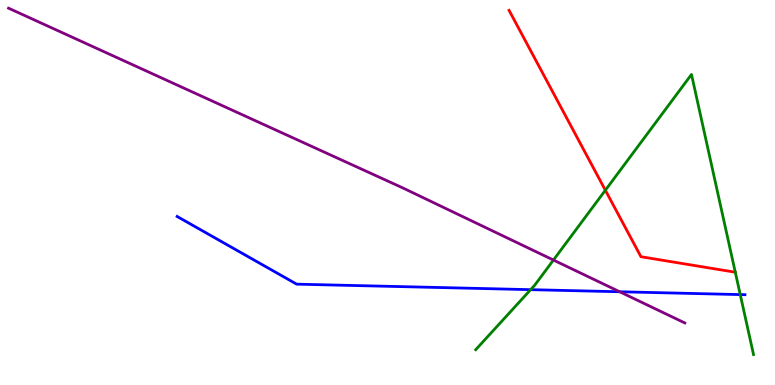[{'lines': ['blue', 'red'], 'intersections': []}, {'lines': ['green', 'red'], 'intersections': [{'x': 7.81, 'y': 5.06}]}, {'lines': ['purple', 'red'], 'intersections': []}, {'lines': ['blue', 'green'], 'intersections': [{'x': 6.85, 'y': 2.48}, {'x': 9.55, 'y': 2.35}]}, {'lines': ['blue', 'purple'], 'intersections': [{'x': 8.0, 'y': 2.42}]}, {'lines': ['green', 'purple'], 'intersections': [{'x': 7.14, 'y': 3.25}]}]